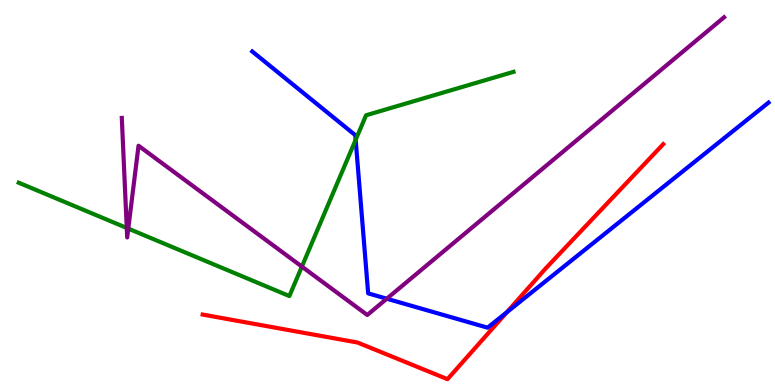[{'lines': ['blue', 'red'], 'intersections': [{'x': 6.54, 'y': 1.89}]}, {'lines': ['green', 'red'], 'intersections': []}, {'lines': ['purple', 'red'], 'intersections': []}, {'lines': ['blue', 'green'], 'intersections': [{'x': 4.59, 'y': 6.37}]}, {'lines': ['blue', 'purple'], 'intersections': [{'x': 4.99, 'y': 2.24}]}, {'lines': ['green', 'purple'], 'intersections': [{'x': 1.64, 'y': 4.08}, {'x': 1.66, 'y': 4.06}, {'x': 3.9, 'y': 3.08}]}]